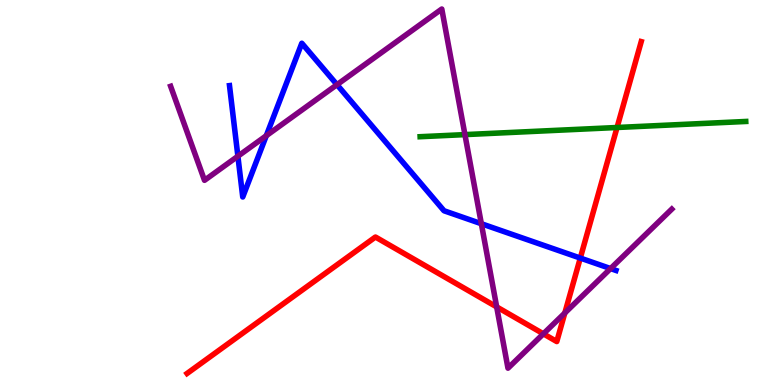[{'lines': ['blue', 'red'], 'intersections': [{'x': 7.49, 'y': 3.3}]}, {'lines': ['green', 'red'], 'intersections': [{'x': 7.96, 'y': 6.69}]}, {'lines': ['purple', 'red'], 'intersections': [{'x': 6.41, 'y': 2.03}, {'x': 7.01, 'y': 1.33}, {'x': 7.29, 'y': 1.87}]}, {'lines': ['blue', 'green'], 'intersections': []}, {'lines': ['blue', 'purple'], 'intersections': [{'x': 3.07, 'y': 5.94}, {'x': 3.44, 'y': 6.47}, {'x': 4.35, 'y': 7.8}, {'x': 6.21, 'y': 4.19}, {'x': 7.88, 'y': 3.02}]}, {'lines': ['green', 'purple'], 'intersections': [{'x': 6.0, 'y': 6.5}]}]